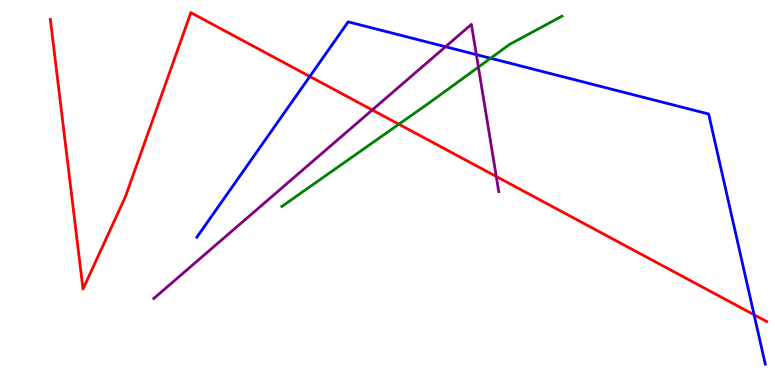[{'lines': ['blue', 'red'], 'intersections': [{'x': 4.0, 'y': 8.01}, {'x': 9.73, 'y': 1.82}]}, {'lines': ['green', 'red'], 'intersections': [{'x': 5.15, 'y': 6.77}]}, {'lines': ['purple', 'red'], 'intersections': [{'x': 4.8, 'y': 7.14}, {'x': 6.4, 'y': 5.42}]}, {'lines': ['blue', 'green'], 'intersections': [{'x': 6.33, 'y': 8.49}]}, {'lines': ['blue', 'purple'], 'intersections': [{'x': 5.75, 'y': 8.79}, {'x': 6.15, 'y': 8.58}]}, {'lines': ['green', 'purple'], 'intersections': [{'x': 6.17, 'y': 8.26}]}]